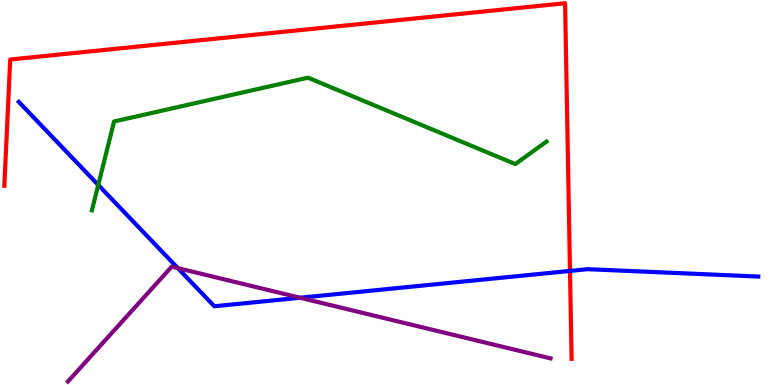[{'lines': ['blue', 'red'], 'intersections': [{'x': 7.35, 'y': 2.96}]}, {'lines': ['green', 'red'], 'intersections': []}, {'lines': ['purple', 'red'], 'intersections': []}, {'lines': ['blue', 'green'], 'intersections': [{'x': 1.27, 'y': 5.2}]}, {'lines': ['blue', 'purple'], 'intersections': [{'x': 2.29, 'y': 3.04}, {'x': 3.87, 'y': 2.27}]}, {'lines': ['green', 'purple'], 'intersections': []}]